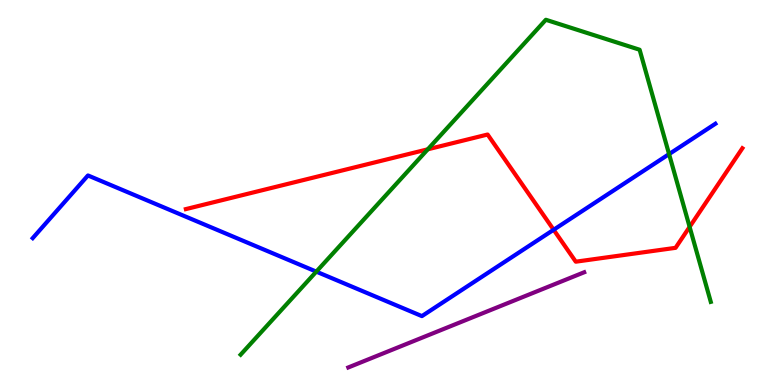[{'lines': ['blue', 'red'], 'intersections': [{'x': 7.14, 'y': 4.03}]}, {'lines': ['green', 'red'], 'intersections': [{'x': 5.52, 'y': 6.12}, {'x': 8.9, 'y': 4.11}]}, {'lines': ['purple', 'red'], 'intersections': []}, {'lines': ['blue', 'green'], 'intersections': [{'x': 4.08, 'y': 2.94}, {'x': 8.63, 'y': 6.0}]}, {'lines': ['blue', 'purple'], 'intersections': []}, {'lines': ['green', 'purple'], 'intersections': []}]